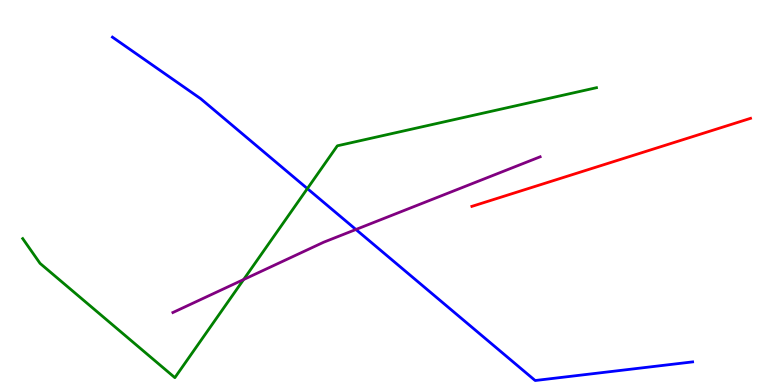[{'lines': ['blue', 'red'], 'intersections': []}, {'lines': ['green', 'red'], 'intersections': []}, {'lines': ['purple', 'red'], 'intersections': []}, {'lines': ['blue', 'green'], 'intersections': [{'x': 3.97, 'y': 5.1}]}, {'lines': ['blue', 'purple'], 'intersections': [{'x': 4.59, 'y': 4.04}]}, {'lines': ['green', 'purple'], 'intersections': [{'x': 3.14, 'y': 2.74}]}]